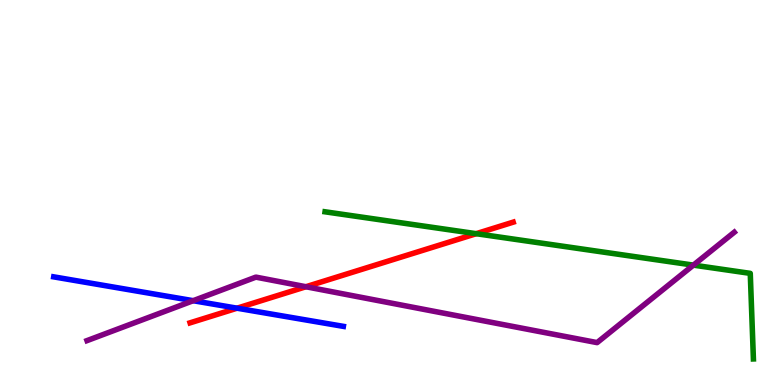[{'lines': ['blue', 'red'], 'intersections': [{'x': 3.06, 'y': 1.99}]}, {'lines': ['green', 'red'], 'intersections': [{'x': 6.14, 'y': 3.93}]}, {'lines': ['purple', 'red'], 'intersections': [{'x': 3.95, 'y': 2.55}]}, {'lines': ['blue', 'green'], 'intersections': []}, {'lines': ['blue', 'purple'], 'intersections': [{'x': 2.49, 'y': 2.19}]}, {'lines': ['green', 'purple'], 'intersections': [{'x': 8.95, 'y': 3.11}]}]